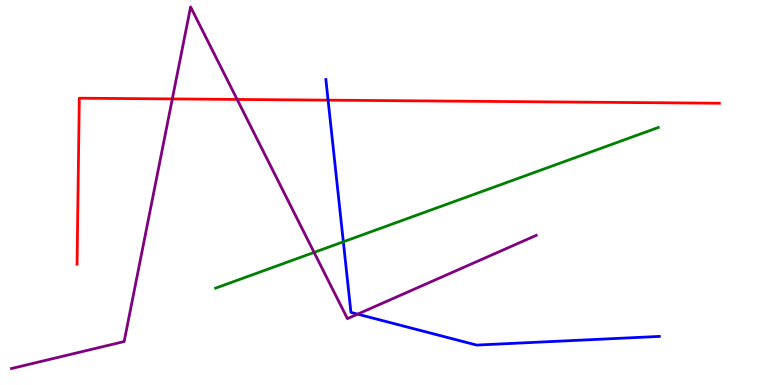[{'lines': ['blue', 'red'], 'intersections': [{'x': 4.23, 'y': 7.4}]}, {'lines': ['green', 'red'], 'intersections': []}, {'lines': ['purple', 'red'], 'intersections': [{'x': 2.22, 'y': 7.43}, {'x': 3.06, 'y': 7.42}]}, {'lines': ['blue', 'green'], 'intersections': [{'x': 4.43, 'y': 3.72}]}, {'lines': ['blue', 'purple'], 'intersections': [{'x': 4.61, 'y': 1.84}]}, {'lines': ['green', 'purple'], 'intersections': [{'x': 4.05, 'y': 3.44}]}]